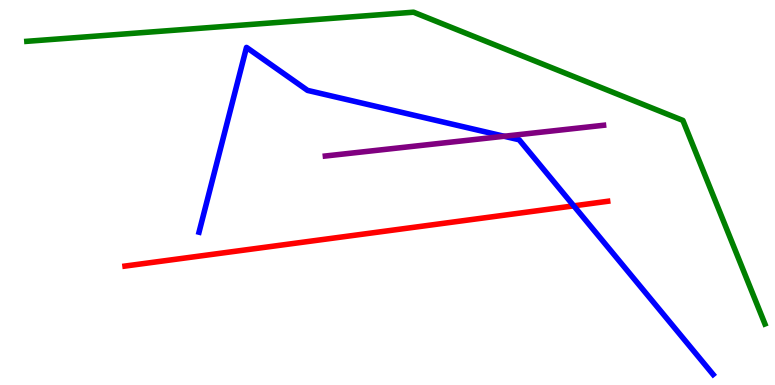[{'lines': ['blue', 'red'], 'intersections': [{'x': 7.4, 'y': 4.65}]}, {'lines': ['green', 'red'], 'intersections': []}, {'lines': ['purple', 'red'], 'intersections': []}, {'lines': ['blue', 'green'], 'intersections': []}, {'lines': ['blue', 'purple'], 'intersections': [{'x': 6.5, 'y': 6.46}]}, {'lines': ['green', 'purple'], 'intersections': []}]